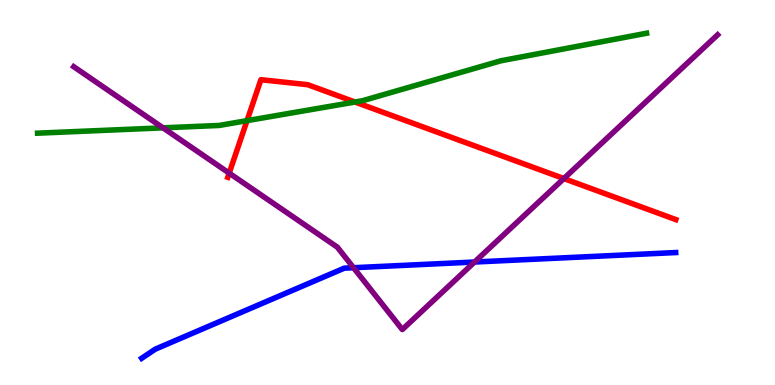[{'lines': ['blue', 'red'], 'intersections': []}, {'lines': ['green', 'red'], 'intersections': [{'x': 3.19, 'y': 6.87}, {'x': 4.58, 'y': 7.35}]}, {'lines': ['purple', 'red'], 'intersections': [{'x': 2.96, 'y': 5.5}, {'x': 7.28, 'y': 5.36}]}, {'lines': ['blue', 'green'], 'intersections': []}, {'lines': ['blue', 'purple'], 'intersections': [{'x': 4.56, 'y': 3.05}, {'x': 6.12, 'y': 3.19}]}, {'lines': ['green', 'purple'], 'intersections': [{'x': 2.1, 'y': 6.68}]}]